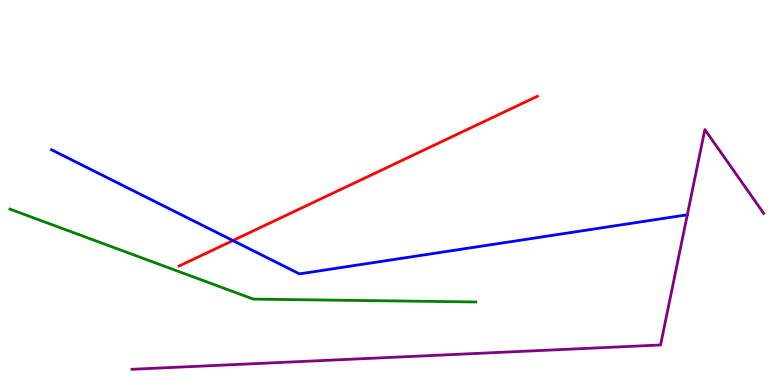[{'lines': ['blue', 'red'], 'intersections': [{'x': 3.0, 'y': 3.75}]}, {'lines': ['green', 'red'], 'intersections': []}, {'lines': ['purple', 'red'], 'intersections': []}, {'lines': ['blue', 'green'], 'intersections': []}, {'lines': ['blue', 'purple'], 'intersections': [{'x': 8.87, 'y': 4.42}]}, {'lines': ['green', 'purple'], 'intersections': []}]